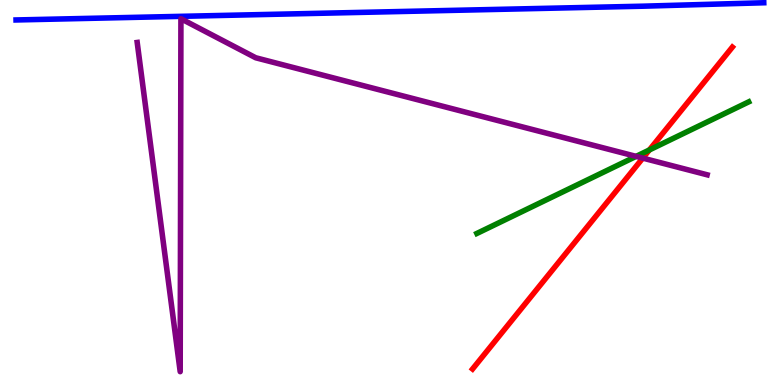[{'lines': ['blue', 'red'], 'intersections': []}, {'lines': ['green', 'red'], 'intersections': [{'x': 8.38, 'y': 6.1}]}, {'lines': ['purple', 'red'], 'intersections': [{'x': 8.29, 'y': 5.89}]}, {'lines': ['blue', 'green'], 'intersections': []}, {'lines': ['blue', 'purple'], 'intersections': []}, {'lines': ['green', 'purple'], 'intersections': [{'x': 8.21, 'y': 5.94}]}]